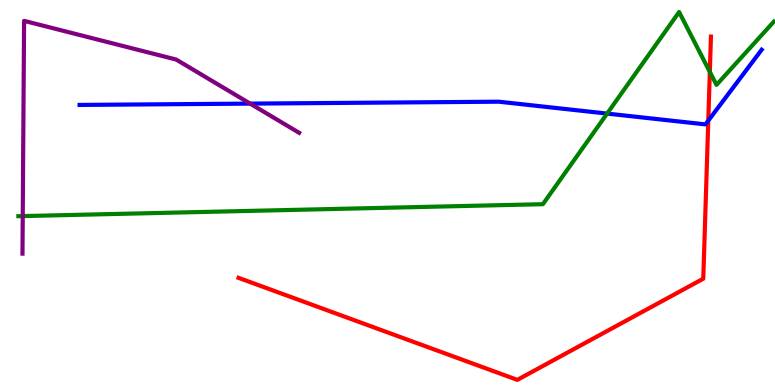[{'lines': ['blue', 'red'], 'intersections': [{'x': 9.14, 'y': 6.87}]}, {'lines': ['green', 'red'], 'intersections': [{'x': 9.16, 'y': 8.13}]}, {'lines': ['purple', 'red'], 'intersections': []}, {'lines': ['blue', 'green'], 'intersections': [{'x': 7.83, 'y': 7.05}]}, {'lines': ['blue', 'purple'], 'intersections': [{'x': 3.23, 'y': 7.31}]}, {'lines': ['green', 'purple'], 'intersections': [{'x': 0.293, 'y': 4.39}]}]